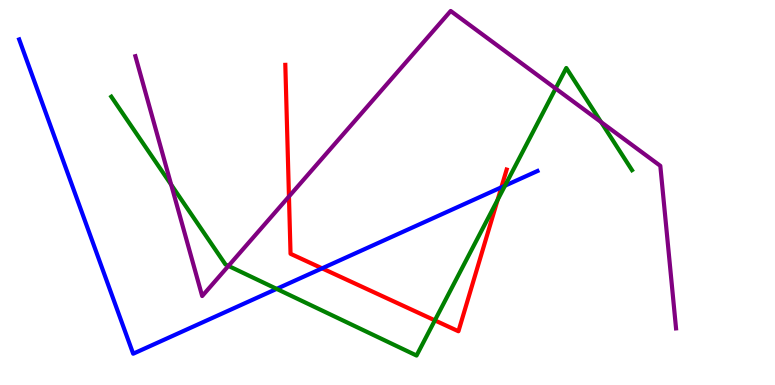[{'lines': ['blue', 'red'], 'intersections': [{'x': 4.16, 'y': 3.03}, {'x': 6.47, 'y': 5.13}]}, {'lines': ['green', 'red'], 'intersections': [{'x': 5.61, 'y': 1.68}, {'x': 6.42, 'y': 4.81}]}, {'lines': ['purple', 'red'], 'intersections': [{'x': 3.73, 'y': 4.9}]}, {'lines': ['blue', 'green'], 'intersections': [{'x': 3.57, 'y': 2.5}, {'x': 6.52, 'y': 5.18}]}, {'lines': ['blue', 'purple'], 'intersections': []}, {'lines': ['green', 'purple'], 'intersections': [{'x': 2.21, 'y': 5.2}, {'x': 2.95, 'y': 3.09}, {'x': 7.17, 'y': 7.7}, {'x': 7.76, 'y': 6.83}]}]